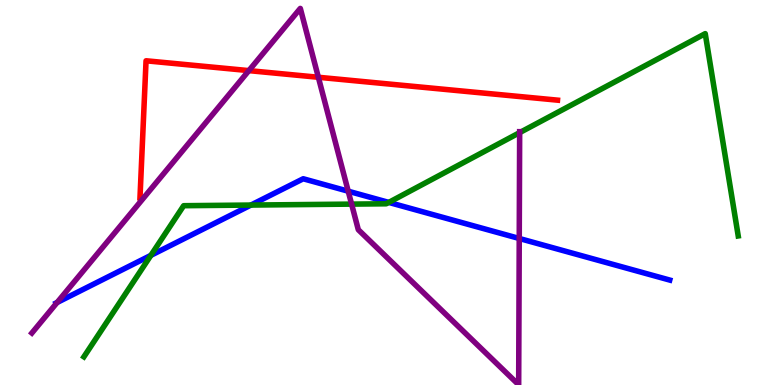[{'lines': ['blue', 'red'], 'intersections': []}, {'lines': ['green', 'red'], 'intersections': []}, {'lines': ['purple', 'red'], 'intersections': [{'x': 3.21, 'y': 8.17}, {'x': 4.11, 'y': 7.99}]}, {'lines': ['blue', 'green'], 'intersections': [{'x': 1.95, 'y': 3.37}, {'x': 3.24, 'y': 4.67}, {'x': 5.02, 'y': 4.74}]}, {'lines': ['blue', 'purple'], 'intersections': [{'x': 0.737, 'y': 2.14}, {'x': 4.49, 'y': 5.03}, {'x': 6.7, 'y': 3.81}]}, {'lines': ['green', 'purple'], 'intersections': [{'x': 4.54, 'y': 4.7}, {'x': 6.71, 'y': 6.56}]}]